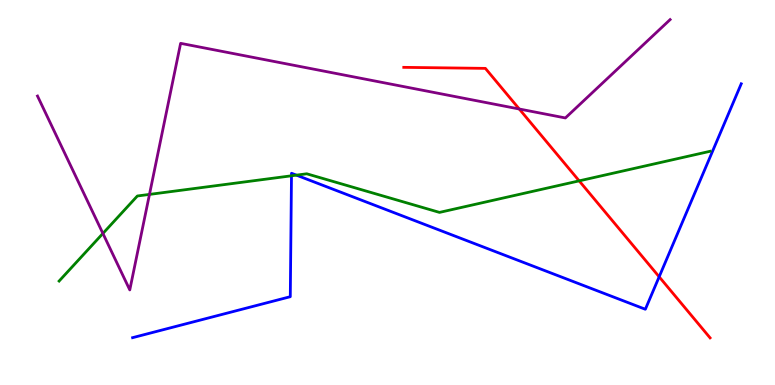[{'lines': ['blue', 'red'], 'intersections': [{'x': 8.51, 'y': 2.81}]}, {'lines': ['green', 'red'], 'intersections': [{'x': 7.47, 'y': 5.3}]}, {'lines': ['purple', 'red'], 'intersections': [{'x': 6.7, 'y': 7.17}]}, {'lines': ['blue', 'green'], 'intersections': [{'x': 3.76, 'y': 5.43}, {'x': 3.82, 'y': 5.45}]}, {'lines': ['blue', 'purple'], 'intersections': []}, {'lines': ['green', 'purple'], 'intersections': [{'x': 1.33, 'y': 3.94}, {'x': 1.93, 'y': 4.95}]}]